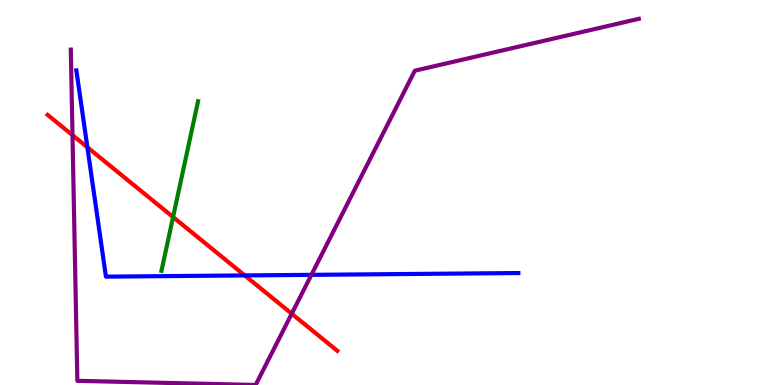[{'lines': ['blue', 'red'], 'intersections': [{'x': 1.13, 'y': 6.17}, {'x': 3.16, 'y': 2.85}]}, {'lines': ['green', 'red'], 'intersections': [{'x': 2.23, 'y': 4.36}]}, {'lines': ['purple', 'red'], 'intersections': [{'x': 0.935, 'y': 6.49}, {'x': 3.76, 'y': 1.85}]}, {'lines': ['blue', 'green'], 'intersections': []}, {'lines': ['blue', 'purple'], 'intersections': [{'x': 4.02, 'y': 2.86}]}, {'lines': ['green', 'purple'], 'intersections': []}]